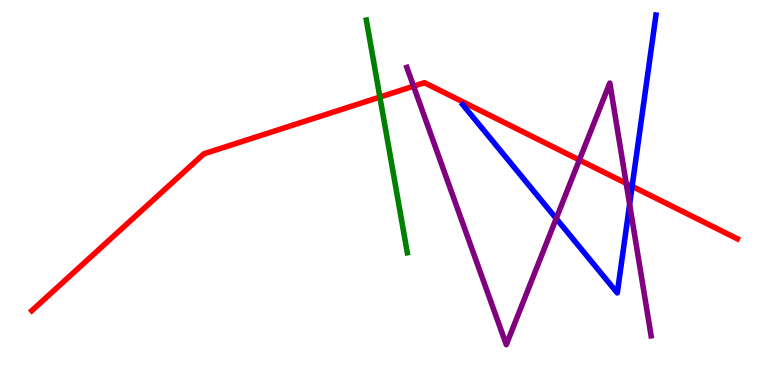[{'lines': ['blue', 'red'], 'intersections': [{'x': 8.16, 'y': 5.16}]}, {'lines': ['green', 'red'], 'intersections': [{'x': 4.9, 'y': 7.48}]}, {'lines': ['purple', 'red'], 'intersections': [{'x': 5.34, 'y': 7.76}, {'x': 7.48, 'y': 5.84}, {'x': 8.08, 'y': 5.24}]}, {'lines': ['blue', 'green'], 'intersections': []}, {'lines': ['blue', 'purple'], 'intersections': [{'x': 7.18, 'y': 4.32}, {'x': 8.12, 'y': 4.69}]}, {'lines': ['green', 'purple'], 'intersections': []}]